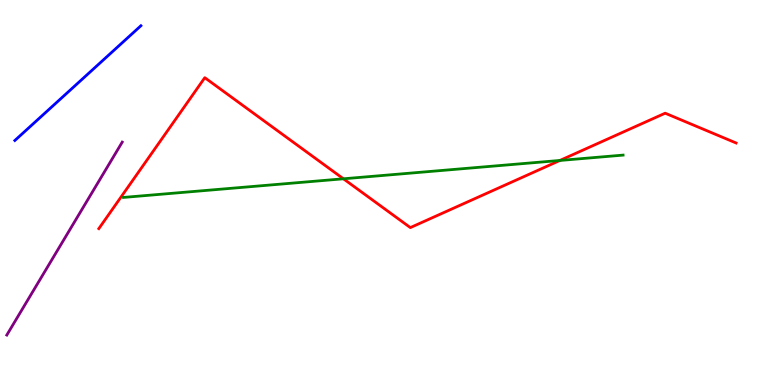[{'lines': ['blue', 'red'], 'intersections': []}, {'lines': ['green', 'red'], 'intersections': [{'x': 4.43, 'y': 5.36}, {'x': 7.22, 'y': 5.83}]}, {'lines': ['purple', 'red'], 'intersections': []}, {'lines': ['blue', 'green'], 'intersections': []}, {'lines': ['blue', 'purple'], 'intersections': []}, {'lines': ['green', 'purple'], 'intersections': []}]